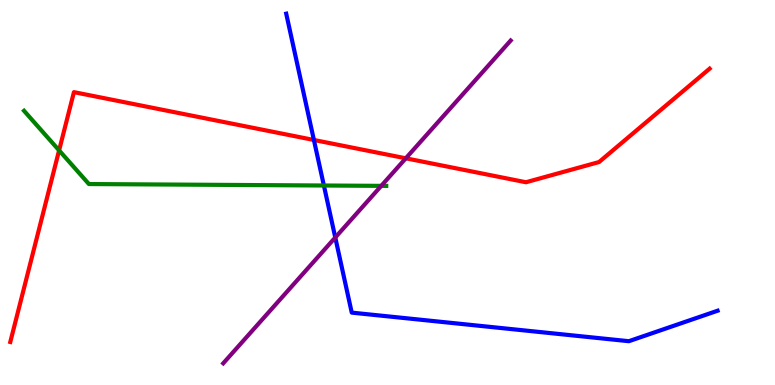[{'lines': ['blue', 'red'], 'intersections': [{'x': 4.05, 'y': 6.36}]}, {'lines': ['green', 'red'], 'intersections': [{'x': 0.763, 'y': 6.09}]}, {'lines': ['purple', 'red'], 'intersections': [{'x': 5.24, 'y': 5.89}]}, {'lines': ['blue', 'green'], 'intersections': [{'x': 4.18, 'y': 5.18}]}, {'lines': ['blue', 'purple'], 'intersections': [{'x': 4.33, 'y': 3.83}]}, {'lines': ['green', 'purple'], 'intersections': [{'x': 4.92, 'y': 5.17}]}]